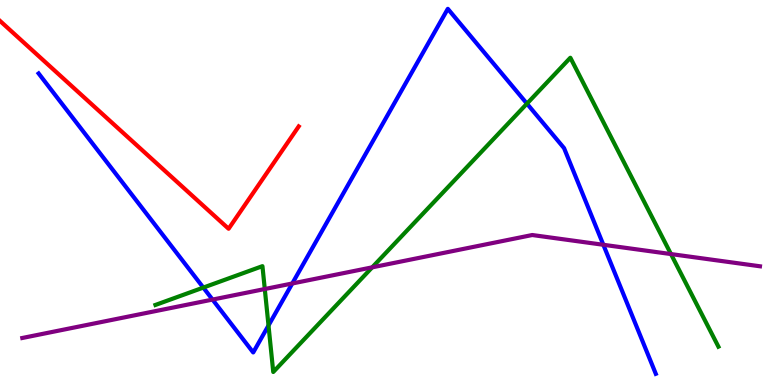[{'lines': ['blue', 'red'], 'intersections': []}, {'lines': ['green', 'red'], 'intersections': []}, {'lines': ['purple', 'red'], 'intersections': []}, {'lines': ['blue', 'green'], 'intersections': [{'x': 2.62, 'y': 2.53}, {'x': 3.46, 'y': 1.55}, {'x': 6.8, 'y': 7.31}]}, {'lines': ['blue', 'purple'], 'intersections': [{'x': 2.74, 'y': 2.22}, {'x': 3.77, 'y': 2.64}, {'x': 7.79, 'y': 3.64}]}, {'lines': ['green', 'purple'], 'intersections': [{'x': 3.42, 'y': 2.49}, {'x': 4.8, 'y': 3.06}, {'x': 8.66, 'y': 3.4}]}]